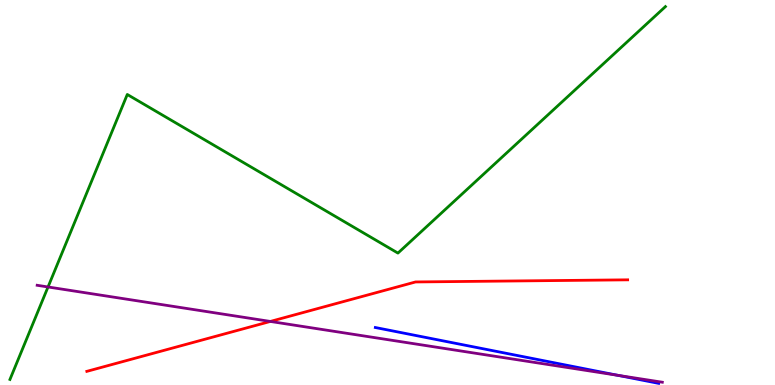[{'lines': ['blue', 'red'], 'intersections': []}, {'lines': ['green', 'red'], 'intersections': []}, {'lines': ['purple', 'red'], 'intersections': [{'x': 3.49, 'y': 1.65}]}, {'lines': ['blue', 'green'], 'intersections': []}, {'lines': ['blue', 'purple'], 'intersections': [{'x': 7.97, 'y': 0.251}]}, {'lines': ['green', 'purple'], 'intersections': [{'x': 0.62, 'y': 2.55}]}]